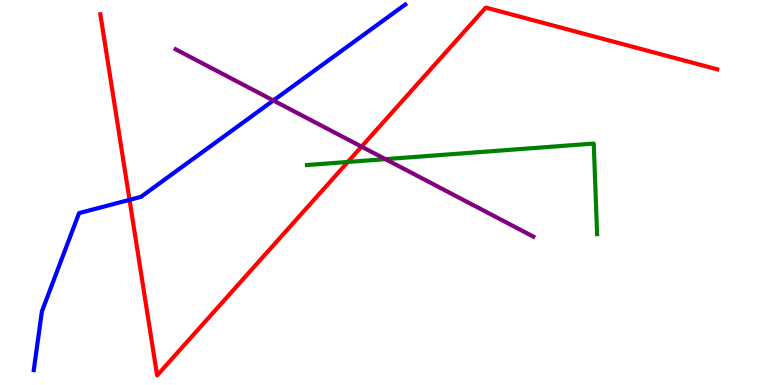[{'lines': ['blue', 'red'], 'intersections': [{'x': 1.67, 'y': 4.81}]}, {'lines': ['green', 'red'], 'intersections': [{'x': 4.49, 'y': 5.79}]}, {'lines': ['purple', 'red'], 'intersections': [{'x': 4.66, 'y': 6.19}]}, {'lines': ['blue', 'green'], 'intersections': []}, {'lines': ['blue', 'purple'], 'intersections': [{'x': 3.53, 'y': 7.39}]}, {'lines': ['green', 'purple'], 'intersections': [{'x': 4.97, 'y': 5.87}]}]